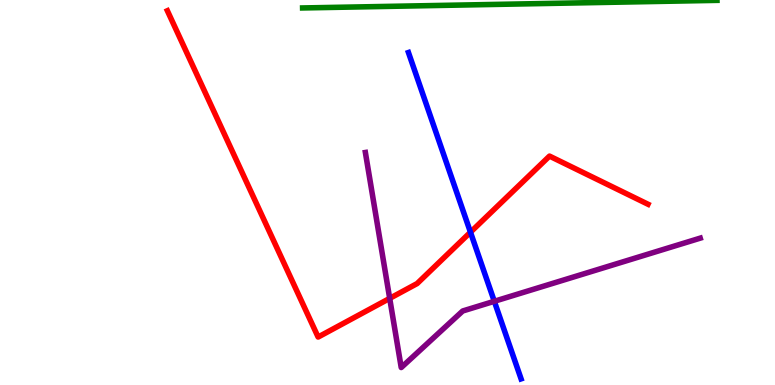[{'lines': ['blue', 'red'], 'intersections': [{'x': 6.07, 'y': 3.97}]}, {'lines': ['green', 'red'], 'intersections': []}, {'lines': ['purple', 'red'], 'intersections': [{'x': 5.03, 'y': 2.25}]}, {'lines': ['blue', 'green'], 'intersections': []}, {'lines': ['blue', 'purple'], 'intersections': [{'x': 6.38, 'y': 2.17}]}, {'lines': ['green', 'purple'], 'intersections': []}]